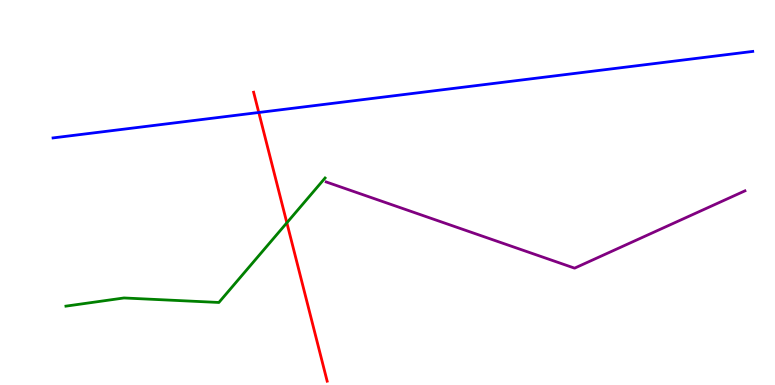[{'lines': ['blue', 'red'], 'intersections': [{'x': 3.34, 'y': 7.08}]}, {'lines': ['green', 'red'], 'intersections': [{'x': 3.7, 'y': 4.21}]}, {'lines': ['purple', 'red'], 'intersections': []}, {'lines': ['blue', 'green'], 'intersections': []}, {'lines': ['blue', 'purple'], 'intersections': []}, {'lines': ['green', 'purple'], 'intersections': []}]